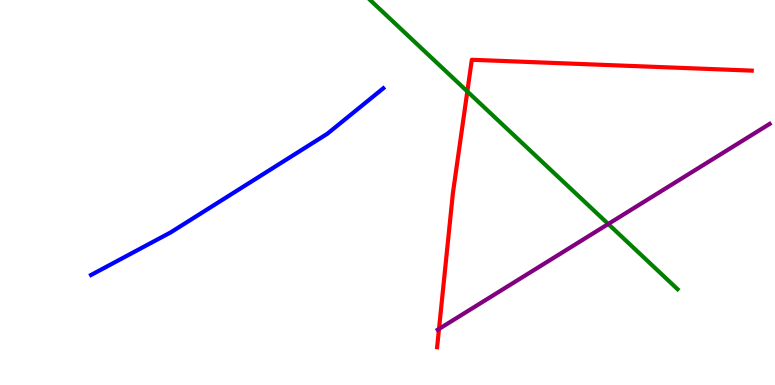[{'lines': ['blue', 'red'], 'intersections': []}, {'lines': ['green', 'red'], 'intersections': [{'x': 6.03, 'y': 7.62}]}, {'lines': ['purple', 'red'], 'intersections': [{'x': 5.66, 'y': 1.46}]}, {'lines': ['blue', 'green'], 'intersections': []}, {'lines': ['blue', 'purple'], 'intersections': []}, {'lines': ['green', 'purple'], 'intersections': [{'x': 7.85, 'y': 4.18}]}]